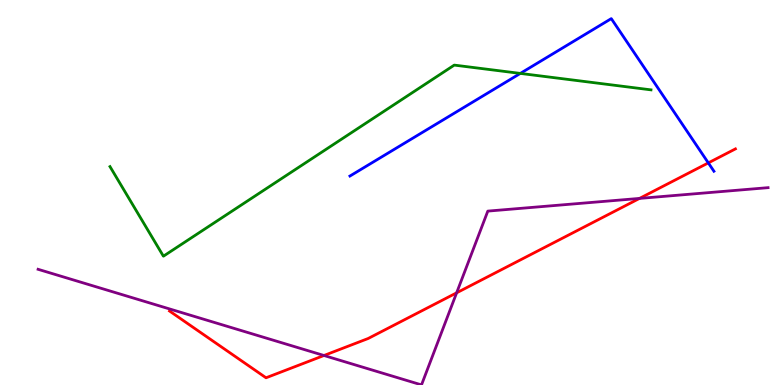[{'lines': ['blue', 'red'], 'intersections': [{'x': 9.14, 'y': 5.77}]}, {'lines': ['green', 'red'], 'intersections': []}, {'lines': ['purple', 'red'], 'intersections': [{'x': 4.18, 'y': 0.766}, {'x': 5.89, 'y': 2.39}, {'x': 8.25, 'y': 4.85}]}, {'lines': ['blue', 'green'], 'intersections': [{'x': 6.71, 'y': 8.09}]}, {'lines': ['blue', 'purple'], 'intersections': []}, {'lines': ['green', 'purple'], 'intersections': []}]